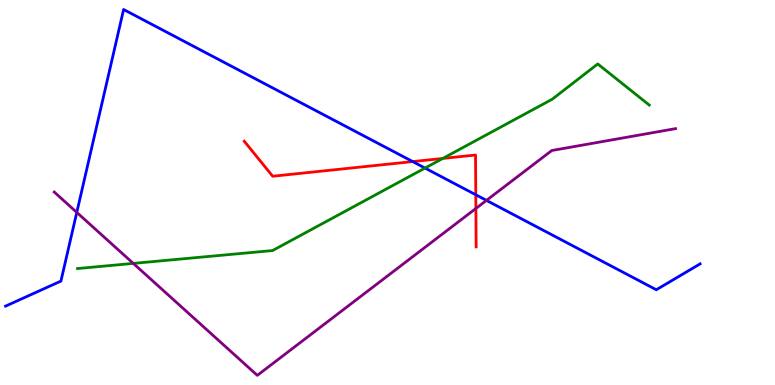[{'lines': ['blue', 'red'], 'intersections': [{'x': 5.33, 'y': 5.8}, {'x': 6.14, 'y': 4.94}]}, {'lines': ['green', 'red'], 'intersections': [{'x': 5.71, 'y': 5.88}]}, {'lines': ['purple', 'red'], 'intersections': [{'x': 6.14, 'y': 4.59}]}, {'lines': ['blue', 'green'], 'intersections': [{'x': 5.48, 'y': 5.63}]}, {'lines': ['blue', 'purple'], 'intersections': [{'x': 0.991, 'y': 4.48}, {'x': 6.28, 'y': 4.8}]}, {'lines': ['green', 'purple'], 'intersections': [{'x': 1.72, 'y': 3.16}]}]